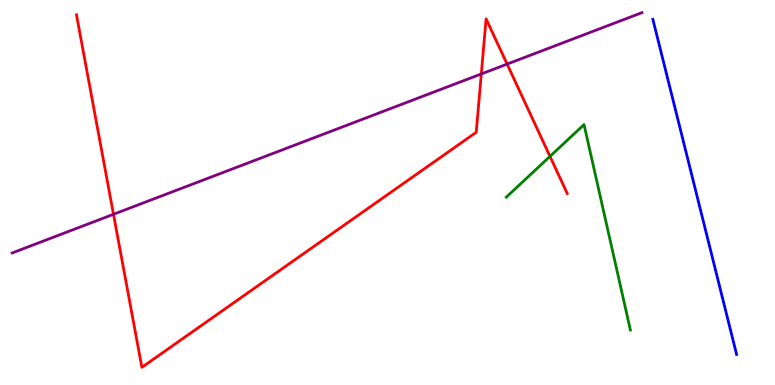[{'lines': ['blue', 'red'], 'intersections': []}, {'lines': ['green', 'red'], 'intersections': [{'x': 7.1, 'y': 5.94}]}, {'lines': ['purple', 'red'], 'intersections': [{'x': 1.46, 'y': 4.43}, {'x': 6.21, 'y': 8.08}, {'x': 6.54, 'y': 8.34}]}, {'lines': ['blue', 'green'], 'intersections': []}, {'lines': ['blue', 'purple'], 'intersections': []}, {'lines': ['green', 'purple'], 'intersections': []}]